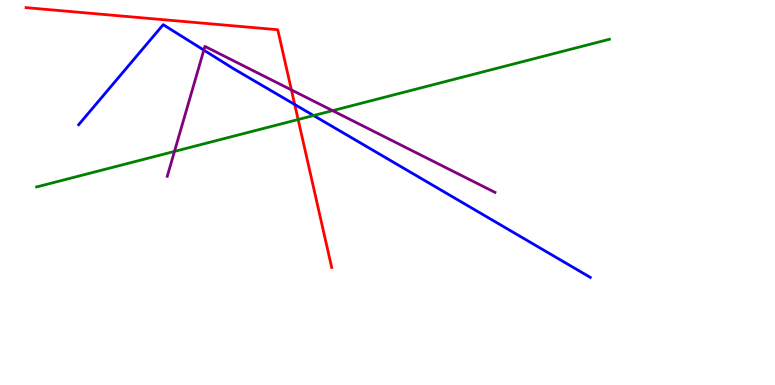[{'lines': ['blue', 'red'], 'intersections': [{'x': 3.8, 'y': 7.29}]}, {'lines': ['green', 'red'], 'intersections': [{'x': 3.85, 'y': 6.9}]}, {'lines': ['purple', 'red'], 'intersections': [{'x': 3.76, 'y': 7.66}]}, {'lines': ['blue', 'green'], 'intersections': [{'x': 4.05, 'y': 7.0}]}, {'lines': ['blue', 'purple'], 'intersections': [{'x': 2.63, 'y': 8.7}]}, {'lines': ['green', 'purple'], 'intersections': [{'x': 2.25, 'y': 6.07}, {'x': 4.29, 'y': 7.13}]}]